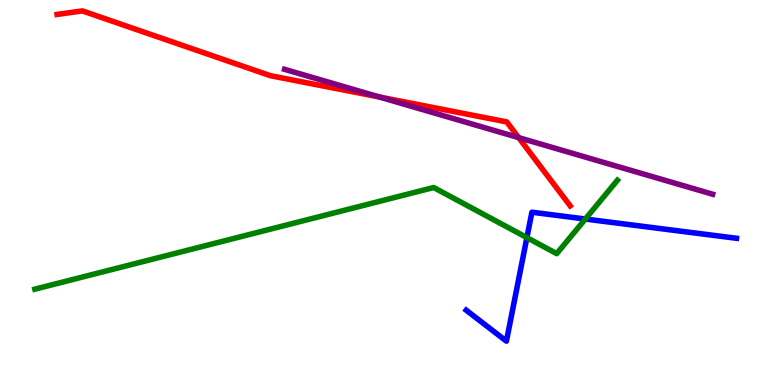[{'lines': ['blue', 'red'], 'intersections': []}, {'lines': ['green', 'red'], 'intersections': []}, {'lines': ['purple', 'red'], 'intersections': [{'x': 4.9, 'y': 7.48}, {'x': 6.69, 'y': 6.43}]}, {'lines': ['blue', 'green'], 'intersections': [{'x': 6.8, 'y': 3.83}, {'x': 7.55, 'y': 4.31}]}, {'lines': ['blue', 'purple'], 'intersections': []}, {'lines': ['green', 'purple'], 'intersections': []}]